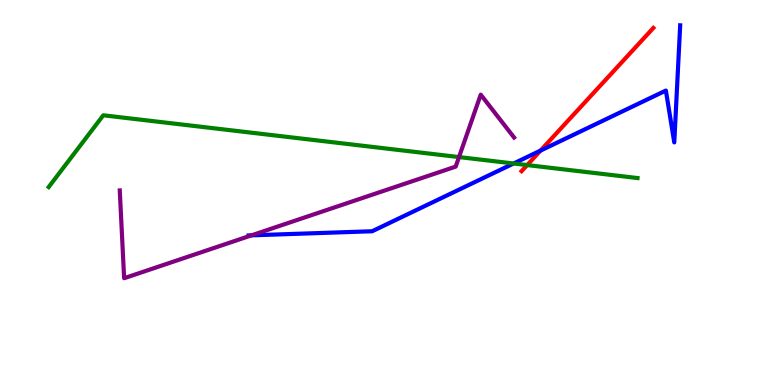[{'lines': ['blue', 'red'], 'intersections': [{'x': 6.97, 'y': 6.09}]}, {'lines': ['green', 'red'], 'intersections': [{'x': 6.8, 'y': 5.71}]}, {'lines': ['purple', 'red'], 'intersections': []}, {'lines': ['blue', 'green'], 'intersections': [{'x': 6.63, 'y': 5.75}]}, {'lines': ['blue', 'purple'], 'intersections': [{'x': 3.24, 'y': 3.89}]}, {'lines': ['green', 'purple'], 'intersections': [{'x': 5.92, 'y': 5.92}]}]